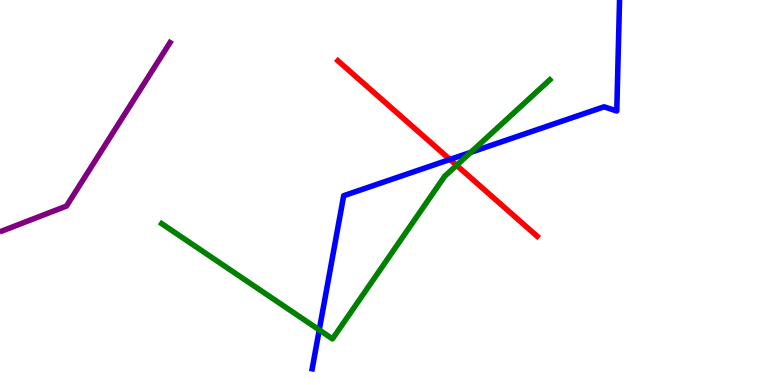[{'lines': ['blue', 'red'], 'intersections': [{'x': 5.81, 'y': 5.86}]}, {'lines': ['green', 'red'], 'intersections': [{'x': 5.89, 'y': 5.71}]}, {'lines': ['purple', 'red'], 'intersections': []}, {'lines': ['blue', 'green'], 'intersections': [{'x': 4.12, 'y': 1.43}, {'x': 6.07, 'y': 6.04}]}, {'lines': ['blue', 'purple'], 'intersections': []}, {'lines': ['green', 'purple'], 'intersections': []}]